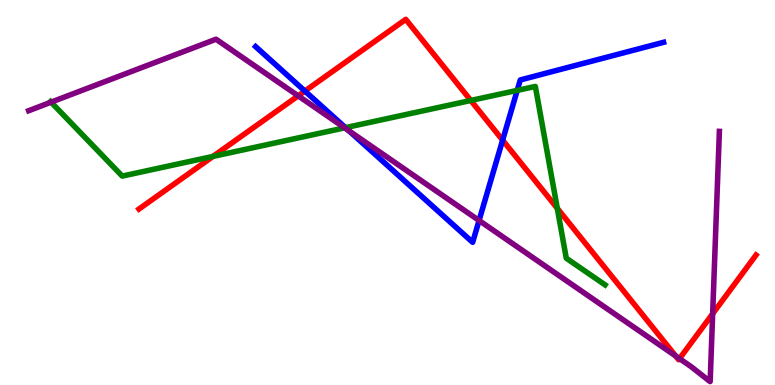[{'lines': ['blue', 'red'], 'intersections': [{'x': 3.93, 'y': 7.63}, {'x': 6.49, 'y': 6.36}]}, {'lines': ['green', 'red'], 'intersections': [{'x': 2.75, 'y': 5.94}, {'x': 6.07, 'y': 7.39}, {'x': 7.19, 'y': 4.59}]}, {'lines': ['purple', 'red'], 'intersections': [{'x': 3.85, 'y': 7.51}, {'x': 8.72, 'y': 0.753}, {'x': 8.77, 'y': 0.685}, {'x': 9.2, 'y': 1.85}]}, {'lines': ['blue', 'green'], 'intersections': [{'x': 4.46, 'y': 6.68}, {'x': 6.67, 'y': 7.65}]}, {'lines': ['blue', 'purple'], 'intersections': [{'x': 4.5, 'y': 6.6}, {'x': 6.18, 'y': 4.27}]}, {'lines': ['green', 'purple'], 'intersections': [{'x': 0.659, 'y': 7.35}, {'x': 4.45, 'y': 6.68}]}]